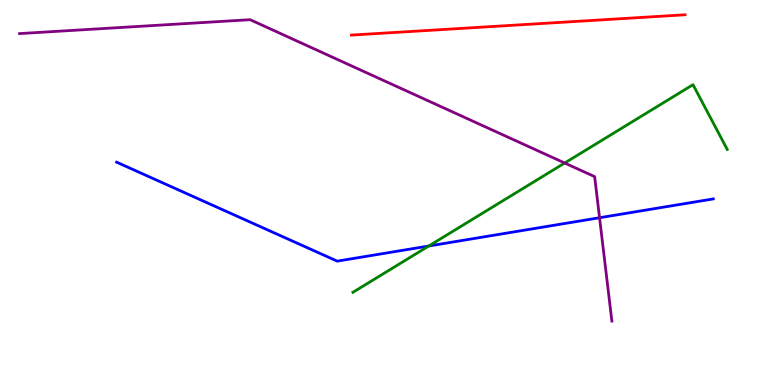[{'lines': ['blue', 'red'], 'intersections': []}, {'lines': ['green', 'red'], 'intersections': []}, {'lines': ['purple', 'red'], 'intersections': []}, {'lines': ['blue', 'green'], 'intersections': [{'x': 5.53, 'y': 3.61}]}, {'lines': ['blue', 'purple'], 'intersections': [{'x': 7.74, 'y': 4.34}]}, {'lines': ['green', 'purple'], 'intersections': [{'x': 7.29, 'y': 5.77}]}]